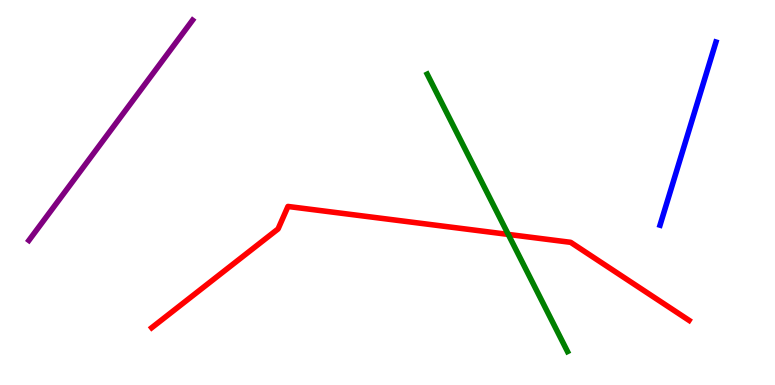[{'lines': ['blue', 'red'], 'intersections': []}, {'lines': ['green', 'red'], 'intersections': [{'x': 6.56, 'y': 3.91}]}, {'lines': ['purple', 'red'], 'intersections': []}, {'lines': ['blue', 'green'], 'intersections': []}, {'lines': ['blue', 'purple'], 'intersections': []}, {'lines': ['green', 'purple'], 'intersections': []}]